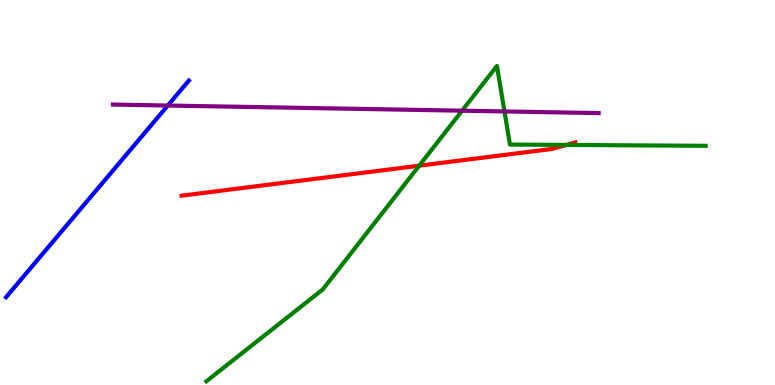[{'lines': ['blue', 'red'], 'intersections': []}, {'lines': ['green', 'red'], 'intersections': [{'x': 5.41, 'y': 5.7}, {'x': 7.31, 'y': 6.24}]}, {'lines': ['purple', 'red'], 'intersections': []}, {'lines': ['blue', 'green'], 'intersections': []}, {'lines': ['blue', 'purple'], 'intersections': [{'x': 2.17, 'y': 7.26}]}, {'lines': ['green', 'purple'], 'intersections': [{'x': 5.96, 'y': 7.12}, {'x': 6.51, 'y': 7.11}]}]